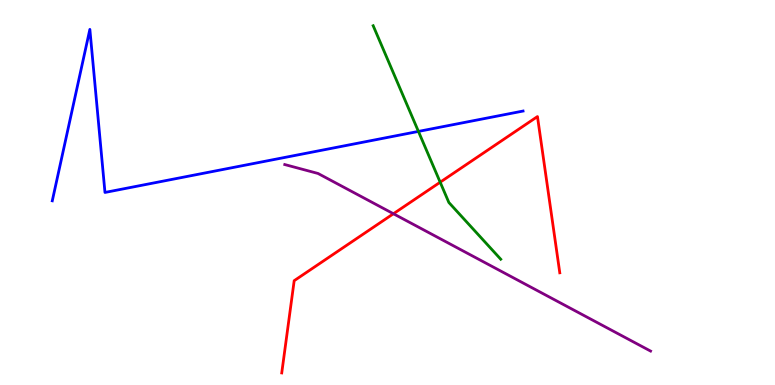[{'lines': ['blue', 'red'], 'intersections': []}, {'lines': ['green', 'red'], 'intersections': [{'x': 5.68, 'y': 5.27}]}, {'lines': ['purple', 'red'], 'intersections': [{'x': 5.08, 'y': 4.45}]}, {'lines': ['blue', 'green'], 'intersections': [{'x': 5.4, 'y': 6.59}]}, {'lines': ['blue', 'purple'], 'intersections': []}, {'lines': ['green', 'purple'], 'intersections': []}]